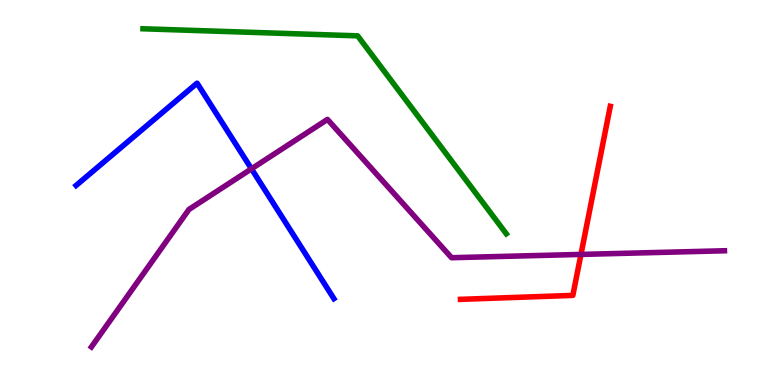[{'lines': ['blue', 'red'], 'intersections': []}, {'lines': ['green', 'red'], 'intersections': []}, {'lines': ['purple', 'red'], 'intersections': [{'x': 7.5, 'y': 3.39}]}, {'lines': ['blue', 'green'], 'intersections': []}, {'lines': ['blue', 'purple'], 'intersections': [{'x': 3.24, 'y': 5.61}]}, {'lines': ['green', 'purple'], 'intersections': []}]